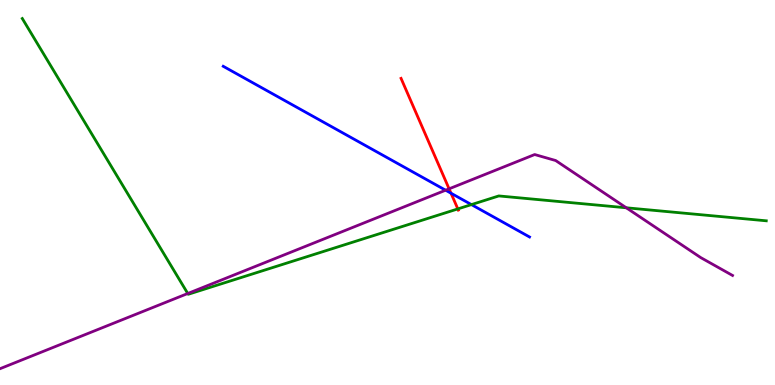[{'lines': ['blue', 'red'], 'intersections': [{'x': 5.82, 'y': 4.98}]}, {'lines': ['green', 'red'], 'intersections': [{'x': 5.91, 'y': 4.57}]}, {'lines': ['purple', 'red'], 'intersections': [{'x': 5.79, 'y': 5.1}]}, {'lines': ['blue', 'green'], 'intersections': [{'x': 6.08, 'y': 4.69}]}, {'lines': ['blue', 'purple'], 'intersections': [{'x': 5.75, 'y': 5.06}]}, {'lines': ['green', 'purple'], 'intersections': [{'x': 2.42, 'y': 2.38}, {'x': 8.08, 'y': 4.6}]}]